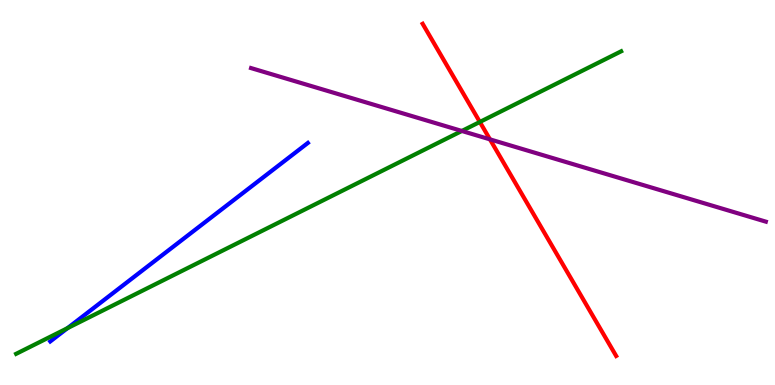[{'lines': ['blue', 'red'], 'intersections': []}, {'lines': ['green', 'red'], 'intersections': [{'x': 6.19, 'y': 6.83}]}, {'lines': ['purple', 'red'], 'intersections': [{'x': 6.32, 'y': 6.38}]}, {'lines': ['blue', 'green'], 'intersections': [{'x': 0.871, 'y': 1.48}]}, {'lines': ['blue', 'purple'], 'intersections': []}, {'lines': ['green', 'purple'], 'intersections': [{'x': 5.96, 'y': 6.6}]}]